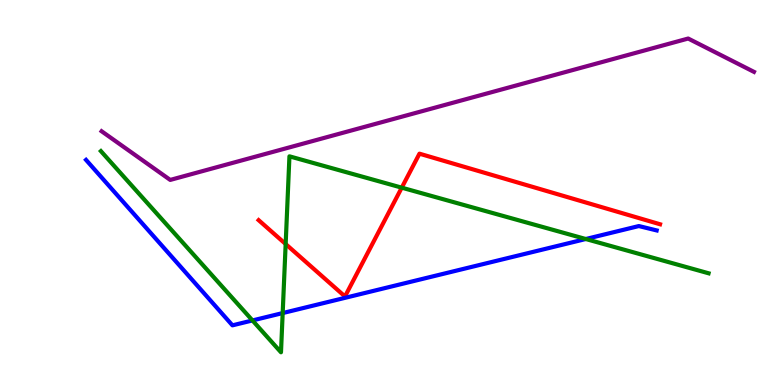[{'lines': ['blue', 'red'], 'intersections': []}, {'lines': ['green', 'red'], 'intersections': [{'x': 3.69, 'y': 3.66}, {'x': 5.18, 'y': 5.13}]}, {'lines': ['purple', 'red'], 'intersections': []}, {'lines': ['blue', 'green'], 'intersections': [{'x': 3.26, 'y': 1.68}, {'x': 3.65, 'y': 1.87}, {'x': 7.56, 'y': 3.79}]}, {'lines': ['blue', 'purple'], 'intersections': []}, {'lines': ['green', 'purple'], 'intersections': []}]